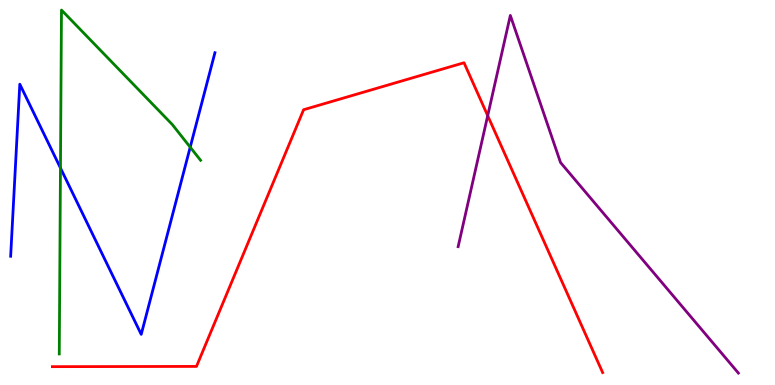[{'lines': ['blue', 'red'], 'intersections': []}, {'lines': ['green', 'red'], 'intersections': []}, {'lines': ['purple', 'red'], 'intersections': [{'x': 6.29, 'y': 7.0}]}, {'lines': ['blue', 'green'], 'intersections': [{'x': 0.78, 'y': 5.64}, {'x': 2.45, 'y': 6.18}]}, {'lines': ['blue', 'purple'], 'intersections': []}, {'lines': ['green', 'purple'], 'intersections': []}]